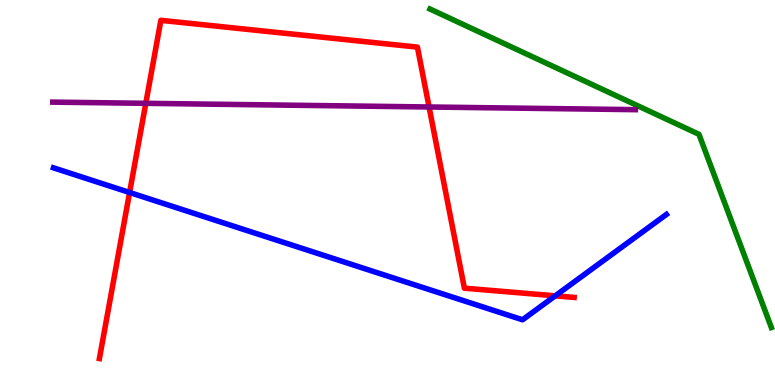[{'lines': ['blue', 'red'], 'intersections': [{'x': 1.67, 'y': 5.0}, {'x': 7.16, 'y': 2.32}]}, {'lines': ['green', 'red'], 'intersections': []}, {'lines': ['purple', 'red'], 'intersections': [{'x': 1.88, 'y': 7.32}, {'x': 5.54, 'y': 7.22}]}, {'lines': ['blue', 'green'], 'intersections': []}, {'lines': ['blue', 'purple'], 'intersections': []}, {'lines': ['green', 'purple'], 'intersections': []}]